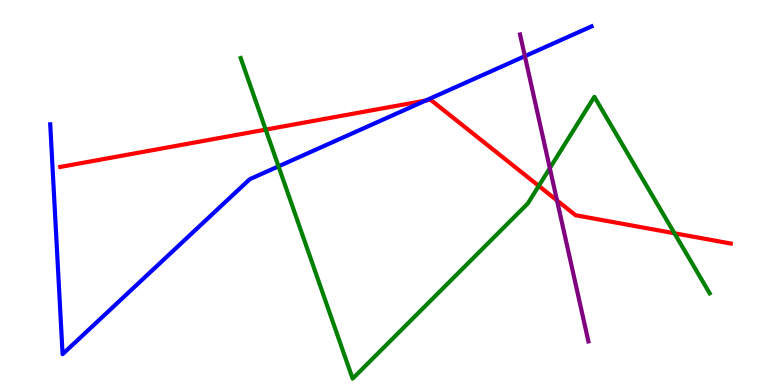[{'lines': ['blue', 'red'], 'intersections': [{'x': 5.49, 'y': 7.39}]}, {'lines': ['green', 'red'], 'intersections': [{'x': 3.43, 'y': 6.63}, {'x': 6.95, 'y': 5.17}, {'x': 8.7, 'y': 3.94}]}, {'lines': ['purple', 'red'], 'intersections': [{'x': 7.19, 'y': 4.79}]}, {'lines': ['blue', 'green'], 'intersections': [{'x': 3.59, 'y': 5.68}]}, {'lines': ['blue', 'purple'], 'intersections': [{'x': 6.77, 'y': 8.54}]}, {'lines': ['green', 'purple'], 'intersections': [{'x': 7.09, 'y': 5.63}]}]